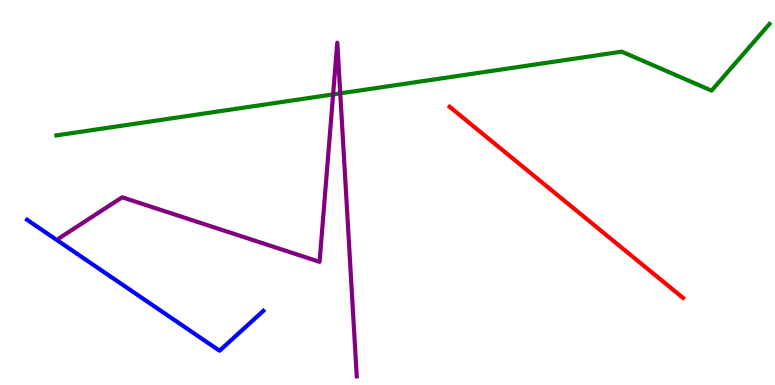[{'lines': ['blue', 'red'], 'intersections': []}, {'lines': ['green', 'red'], 'intersections': []}, {'lines': ['purple', 'red'], 'intersections': []}, {'lines': ['blue', 'green'], 'intersections': []}, {'lines': ['blue', 'purple'], 'intersections': []}, {'lines': ['green', 'purple'], 'intersections': [{'x': 4.3, 'y': 7.55}, {'x': 4.39, 'y': 7.58}]}]